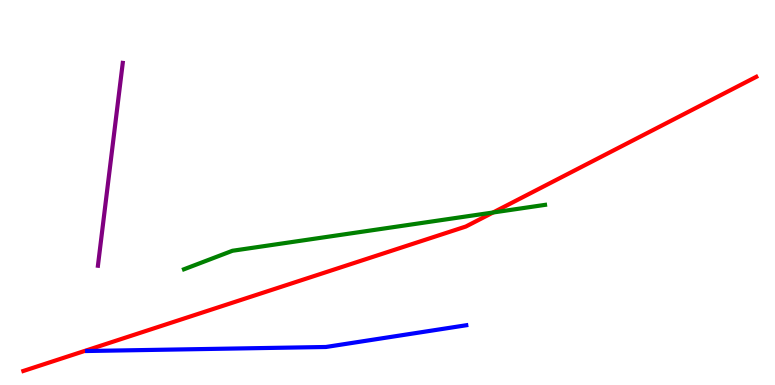[{'lines': ['blue', 'red'], 'intersections': []}, {'lines': ['green', 'red'], 'intersections': [{'x': 6.36, 'y': 4.48}]}, {'lines': ['purple', 'red'], 'intersections': []}, {'lines': ['blue', 'green'], 'intersections': []}, {'lines': ['blue', 'purple'], 'intersections': []}, {'lines': ['green', 'purple'], 'intersections': []}]